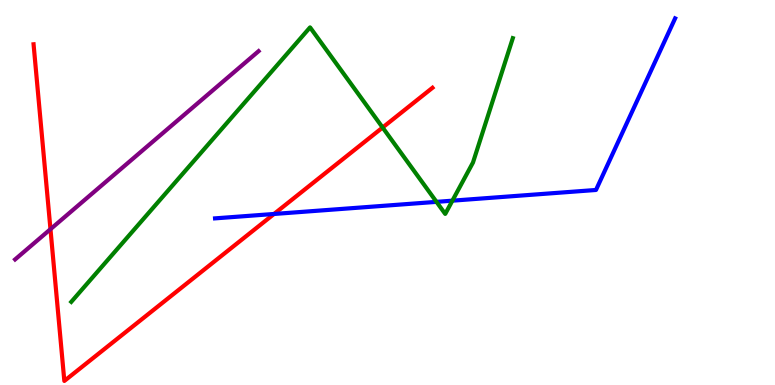[{'lines': ['blue', 'red'], 'intersections': [{'x': 3.54, 'y': 4.44}]}, {'lines': ['green', 'red'], 'intersections': [{'x': 4.94, 'y': 6.69}]}, {'lines': ['purple', 'red'], 'intersections': [{'x': 0.651, 'y': 4.05}]}, {'lines': ['blue', 'green'], 'intersections': [{'x': 5.63, 'y': 4.76}, {'x': 5.84, 'y': 4.79}]}, {'lines': ['blue', 'purple'], 'intersections': []}, {'lines': ['green', 'purple'], 'intersections': []}]